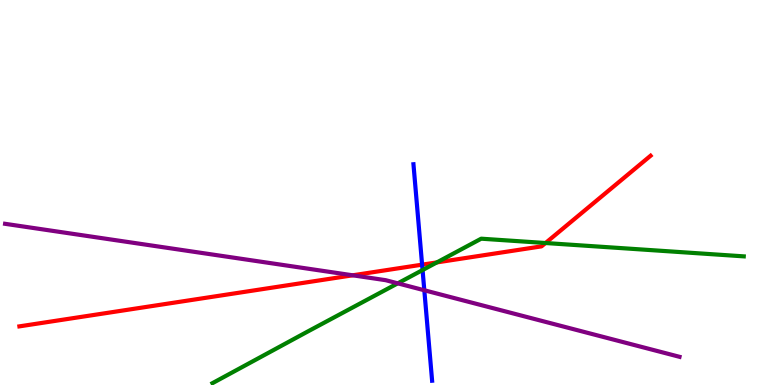[{'lines': ['blue', 'red'], 'intersections': [{'x': 5.45, 'y': 3.13}]}, {'lines': ['green', 'red'], 'intersections': [{'x': 5.64, 'y': 3.18}, {'x': 7.04, 'y': 3.69}]}, {'lines': ['purple', 'red'], 'intersections': [{'x': 4.55, 'y': 2.85}]}, {'lines': ['blue', 'green'], 'intersections': [{'x': 5.45, 'y': 2.99}]}, {'lines': ['blue', 'purple'], 'intersections': [{'x': 5.48, 'y': 2.46}]}, {'lines': ['green', 'purple'], 'intersections': [{'x': 5.13, 'y': 2.64}]}]